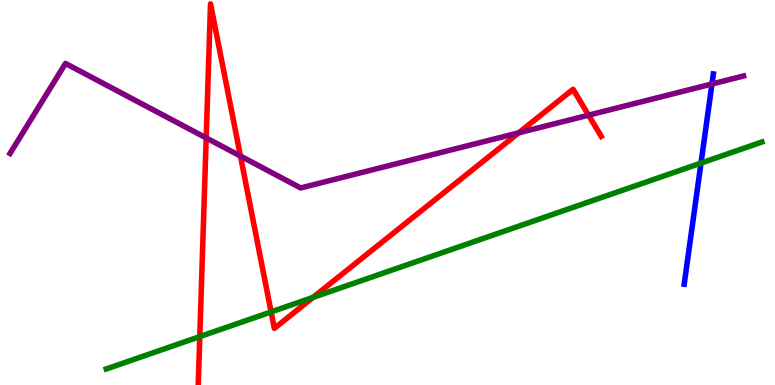[{'lines': ['blue', 'red'], 'intersections': []}, {'lines': ['green', 'red'], 'intersections': [{'x': 2.58, 'y': 1.26}, {'x': 3.5, 'y': 1.9}, {'x': 4.04, 'y': 2.28}]}, {'lines': ['purple', 'red'], 'intersections': [{'x': 2.66, 'y': 6.42}, {'x': 3.1, 'y': 5.95}, {'x': 6.69, 'y': 6.55}, {'x': 7.59, 'y': 7.01}]}, {'lines': ['blue', 'green'], 'intersections': [{'x': 9.05, 'y': 5.76}]}, {'lines': ['blue', 'purple'], 'intersections': [{'x': 9.19, 'y': 7.82}]}, {'lines': ['green', 'purple'], 'intersections': []}]